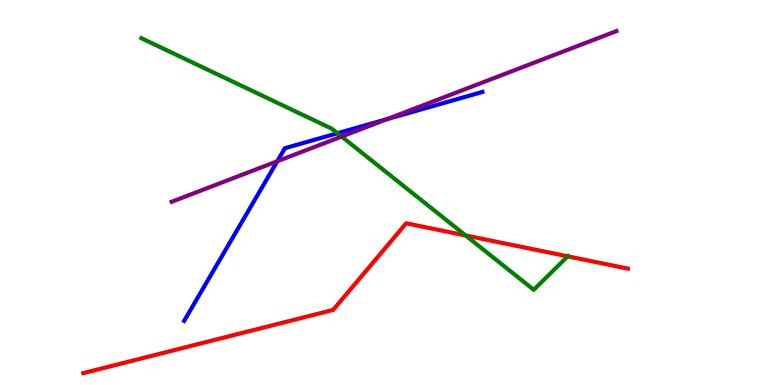[{'lines': ['blue', 'red'], 'intersections': []}, {'lines': ['green', 'red'], 'intersections': [{'x': 6.01, 'y': 3.88}, {'x': 7.33, 'y': 3.34}]}, {'lines': ['purple', 'red'], 'intersections': []}, {'lines': ['blue', 'green'], 'intersections': [{'x': 4.35, 'y': 6.54}]}, {'lines': ['blue', 'purple'], 'intersections': [{'x': 3.58, 'y': 5.81}, {'x': 5.0, 'y': 6.91}]}, {'lines': ['green', 'purple'], 'intersections': [{'x': 4.41, 'y': 6.45}]}]